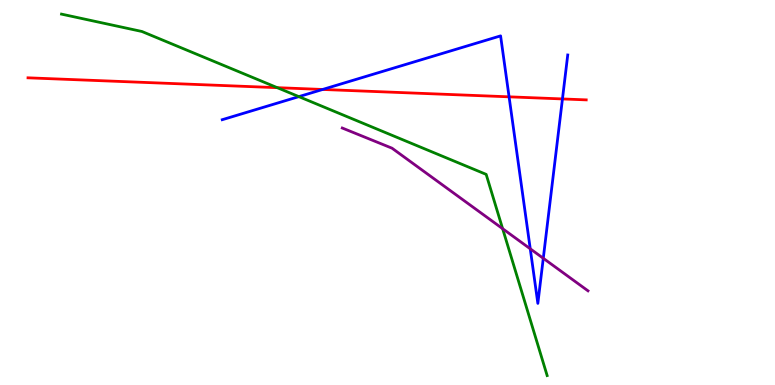[{'lines': ['blue', 'red'], 'intersections': [{'x': 4.16, 'y': 7.68}, {'x': 6.57, 'y': 7.48}, {'x': 7.26, 'y': 7.43}]}, {'lines': ['green', 'red'], 'intersections': [{'x': 3.58, 'y': 7.72}]}, {'lines': ['purple', 'red'], 'intersections': []}, {'lines': ['blue', 'green'], 'intersections': [{'x': 3.86, 'y': 7.49}]}, {'lines': ['blue', 'purple'], 'intersections': [{'x': 6.84, 'y': 3.54}, {'x': 7.01, 'y': 3.29}]}, {'lines': ['green', 'purple'], 'intersections': [{'x': 6.49, 'y': 4.06}]}]